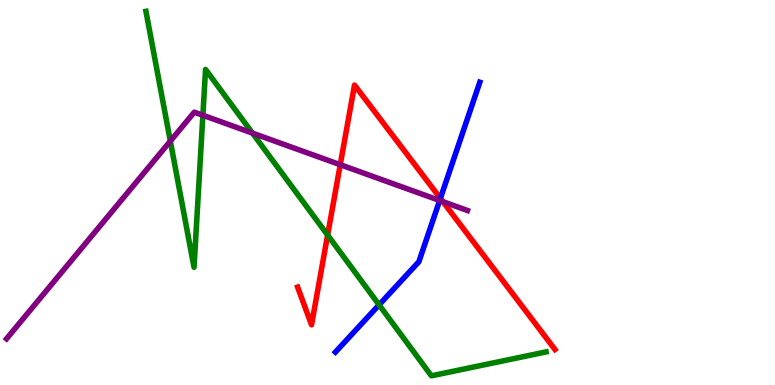[{'lines': ['blue', 'red'], 'intersections': [{'x': 5.68, 'y': 4.85}]}, {'lines': ['green', 'red'], 'intersections': [{'x': 4.23, 'y': 3.89}]}, {'lines': ['purple', 'red'], 'intersections': [{'x': 4.39, 'y': 5.72}, {'x': 5.71, 'y': 4.76}]}, {'lines': ['blue', 'green'], 'intersections': [{'x': 4.89, 'y': 2.08}]}, {'lines': ['blue', 'purple'], 'intersections': [{'x': 5.67, 'y': 4.79}]}, {'lines': ['green', 'purple'], 'intersections': [{'x': 2.2, 'y': 6.33}, {'x': 2.62, 'y': 7.01}, {'x': 3.26, 'y': 6.54}]}]